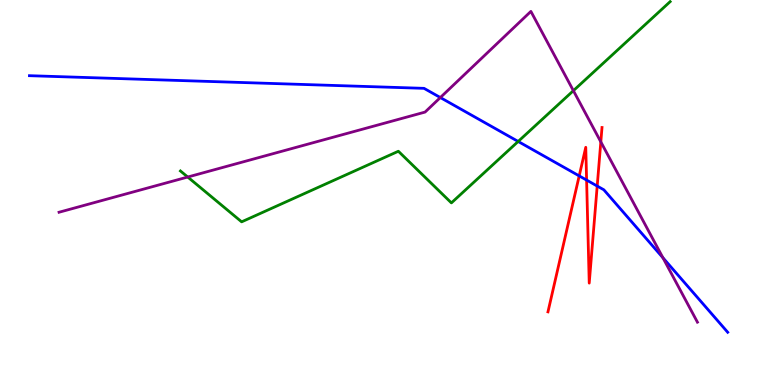[{'lines': ['blue', 'red'], 'intersections': [{'x': 7.47, 'y': 5.43}, {'x': 7.57, 'y': 5.32}, {'x': 7.71, 'y': 5.17}]}, {'lines': ['green', 'red'], 'intersections': []}, {'lines': ['purple', 'red'], 'intersections': [{'x': 7.75, 'y': 6.31}]}, {'lines': ['blue', 'green'], 'intersections': [{'x': 6.69, 'y': 6.33}]}, {'lines': ['blue', 'purple'], 'intersections': [{'x': 5.68, 'y': 7.47}, {'x': 8.55, 'y': 3.31}]}, {'lines': ['green', 'purple'], 'intersections': [{'x': 2.42, 'y': 5.4}, {'x': 7.4, 'y': 7.64}]}]